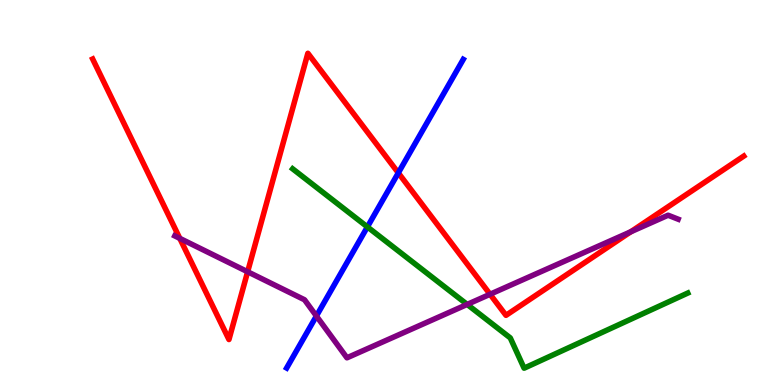[{'lines': ['blue', 'red'], 'intersections': [{'x': 5.14, 'y': 5.51}]}, {'lines': ['green', 'red'], 'intersections': []}, {'lines': ['purple', 'red'], 'intersections': [{'x': 2.32, 'y': 3.81}, {'x': 3.2, 'y': 2.94}, {'x': 6.32, 'y': 2.36}, {'x': 8.14, 'y': 3.98}]}, {'lines': ['blue', 'green'], 'intersections': [{'x': 4.74, 'y': 4.11}]}, {'lines': ['blue', 'purple'], 'intersections': [{'x': 4.08, 'y': 1.79}]}, {'lines': ['green', 'purple'], 'intersections': [{'x': 6.03, 'y': 2.09}]}]